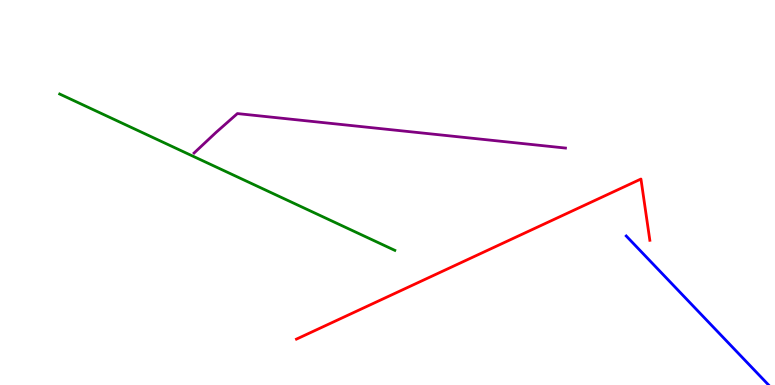[{'lines': ['blue', 'red'], 'intersections': []}, {'lines': ['green', 'red'], 'intersections': []}, {'lines': ['purple', 'red'], 'intersections': []}, {'lines': ['blue', 'green'], 'intersections': []}, {'lines': ['blue', 'purple'], 'intersections': []}, {'lines': ['green', 'purple'], 'intersections': []}]